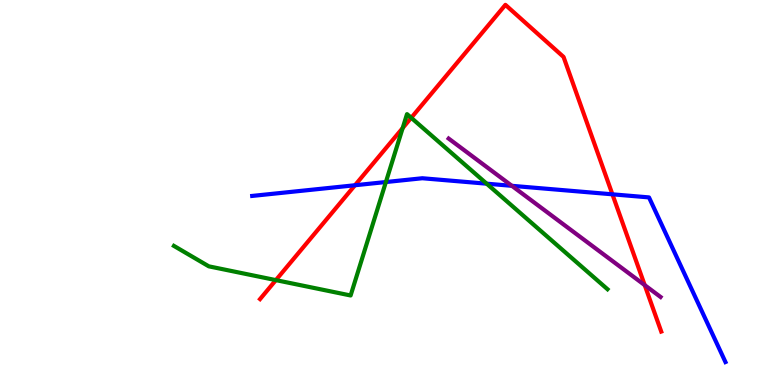[{'lines': ['blue', 'red'], 'intersections': [{'x': 4.58, 'y': 5.19}, {'x': 7.9, 'y': 4.95}]}, {'lines': ['green', 'red'], 'intersections': [{'x': 3.56, 'y': 2.72}, {'x': 5.2, 'y': 6.67}, {'x': 5.31, 'y': 6.94}]}, {'lines': ['purple', 'red'], 'intersections': [{'x': 8.32, 'y': 2.59}]}, {'lines': ['blue', 'green'], 'intersections': [{'x': 4.98, 'y': 5.27}, {'x': 6.28, 'y': 5.23}]}, {'lines': ['blue', 'purple'], 'intersections': [{'x': 6.6, 'y': 5.17}]}, {'lines': ['green', 'purple'], 'intersections': []}]